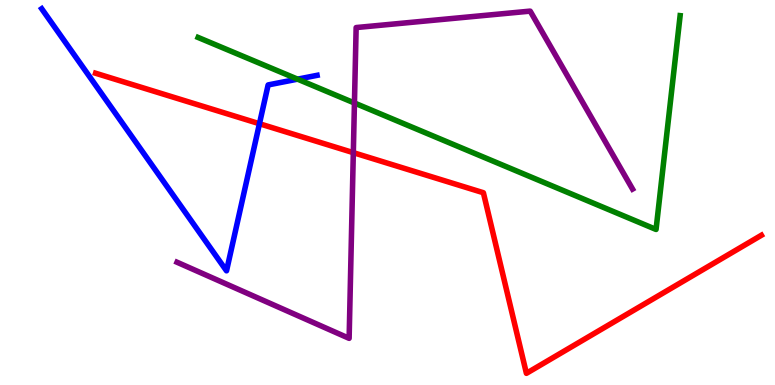[{'lines': ['blue', 'red'], 'intersections': [{'x': 3.35, 'y': 6.79}]}, {'lines': ['green', 'red'], 'intersections': []}, {'lines': ['purple', 'red'], 'intersections': [{'x': 4.56, 'y': 6.03}]}, {'lines': ['blue', 'green'], 'intersections': [{'x': 3.84, 'y': 7.94}]}, {'lines': ['blue', 'purple'], 'intersections': []}, {'lines': ['green', 'purple'], 'intersections': [{'x': 4.57, 'y': 7.32}]}]